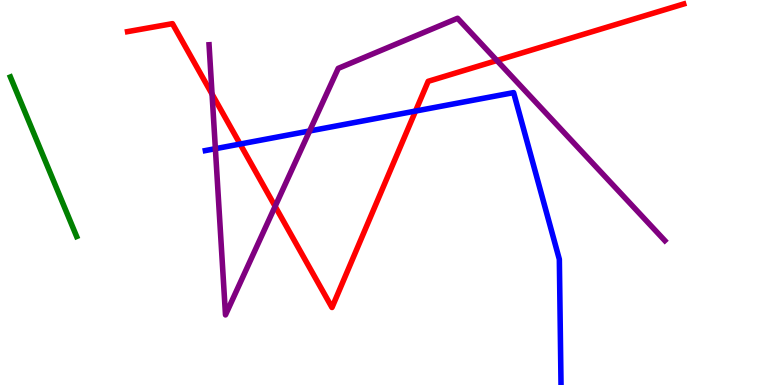[{'lines': ['blue', 'red'], 'intersections': [{'x': 3.1, 'y': 6.26}, {'x': 5.36, 'y': 7.12}]}, {'lines': ['green', 'red'], 'intersections': []}, {'lines': ['purple', 'red'], 'intersections': [{'x': 2.74, 'y': 7.55}, {'x': 3.55, 'y': 4.64}, {'x': 6.41, 'y': 8.43}]}, {'lines': ['blue', 'green'], 'intersections': []}, {'lines': ['blue', 'purple'], 'intersections': [{'x': 2.78, 'y': 6.14}, {'x': 3.99, 'y': 6.6}]}, {'lines': ['green', 'purple'], 'intersections': []}]